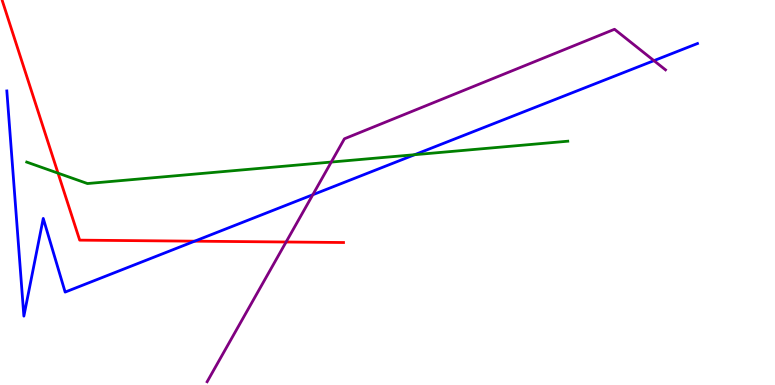[{'lines': ['blue', 'red'], 'intersections': [{'x': 2.51, 'y': 3.74}]}, {'lines': ['green', 'red'], 'intersections': [{'x': 0.749, 'y': 5.5}]}, {'lines': ['purple', 'red'], 'intersections': [{'x': 3.69, 'y': 3.71}]}, {'lines': ['blue', 'green'], 'intersections': [{'x': 5.35, 'y': 5.98}]}, {'lines': ['blue', 'purple'], 'intersections': [{'x': 4.04, 'y': 4.94}, {'x': 8.44, 'y': 8.42}]}, {'lines': ['green', 'purple'], 'intersections': [{'x': 4.27, 'y': 5.79}]}]